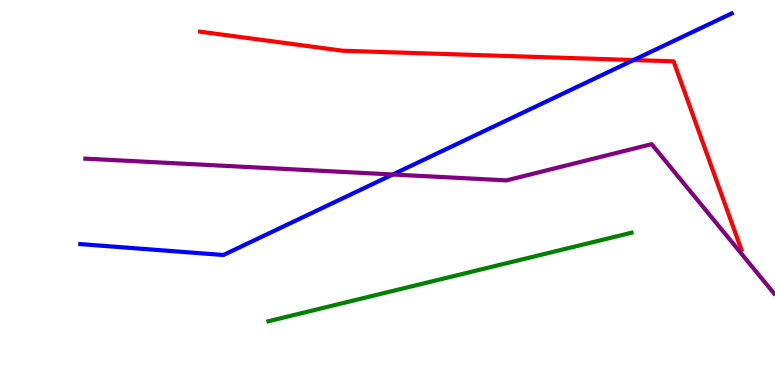[{'lines': ['blue', 'red'], 'intersections': [{'x': 8.18, 'y': 8.44}]}, {'lines': ['green', 'red'], 'intersections': []}, {'lines': ['purple', 'red'], 'intersections': []}, {'lines': ['blue', 'green'], 'intersections': []}, {'lines': ['blue', 'purple'], 'intersections': [{'x': 5.07, 'y': 5.47}]}, {'lines': ['green', 'purple'], 'intersections': []}]